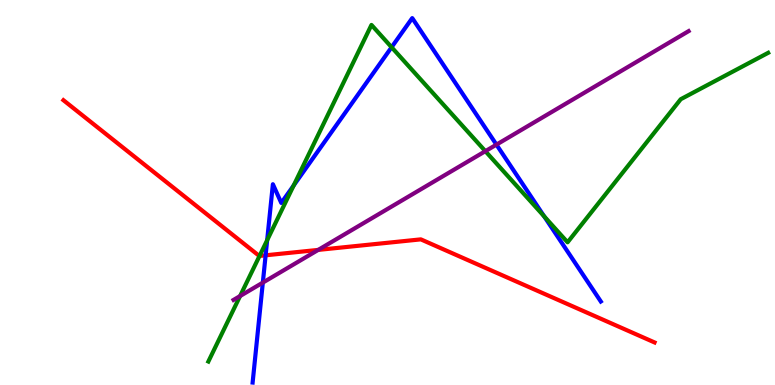[{'lines': ['blue', 'red'], 'intersections': [{'x': 3.43, 'y': 3.37}]}, {'lines': ['green', 'red'], 'intersections': [{'x': 3.35, 'y': 3.35}]}, {'lines': ['purple', 'red'], 'intersections': [{'x': 4.11, 'y': 3.51}]}, {'lines': ['blue', 'green'], 'intersections': [{'x': 3.45, 'y': 3.76}, {'x': 3.79, 'y': 5.18}, {'x': 5.05, 'y': 8.77}, {'x': 7.02, 'y': 4.38}]}, {'lines': ['blue', 'purple'], 'intersections': [{'x': 3.39, 'y': 2.66}, {'x': 6.41, 'y': 6.24}]}, {'lines': ['green', 'purple'], 'intersections': [{'x': 3.1, 'y': 2.31}, {'x': 6.26, 'y': 6.07}]}]